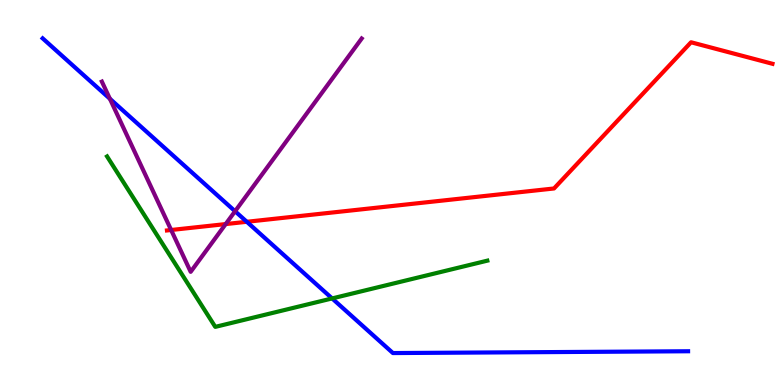[{'lines': ['blue', 'red'], 'intersections': [{'x': 3.18, 'y': 4.24}]}, {'lines': ['green', 'red'], 'intersections': []}, {'lines': ['purple', 'red'], 'intersections': [{'x': 2.21, 'y': 4.03}, {'x': 2.91, 'y': 4.18}]}, {'lines': ['blue', 'green'], 'intersections': [{'x': 4.29, 'y': 2.25}]}, {'lines': ['blue', 'purple'], 'intersections': [{'x': 1.42, 'y': 7.43}, {'x': 3.03, 'y': 4.51}]}, {'lines': ['green', 'purple'], 'intersections': []}]